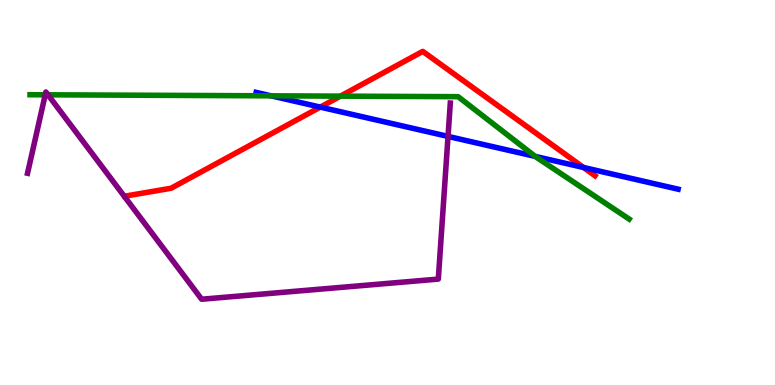[{'lines': ['blue', 'red'], 'intersections': [{'x': 4.13, 'y': 7.22}, {'x': 7.53, 'y': 5.65}]}, {'lines': ['green', 'red'], 'intersections': [{'x': 4.39, 'y': 7.5}]}, {'lines': ['purple', 'red'], 'intersections': []}, {'lines': ['blue', 'green'], 'intersections': [{'x': 3.5, 'y': 7.51}, {'x': 6.91, 'y': 5.94}]}, {'lines': ['blue', 'purple'], 'intersections': [{'x': 5.78, 'y': 6.46}]}, {'lines': ['green', 'purple'], 'intersections': [{'x': 0.584, 'y': 7.54}, {'x': 0.619, 'y': 7.54}]}]